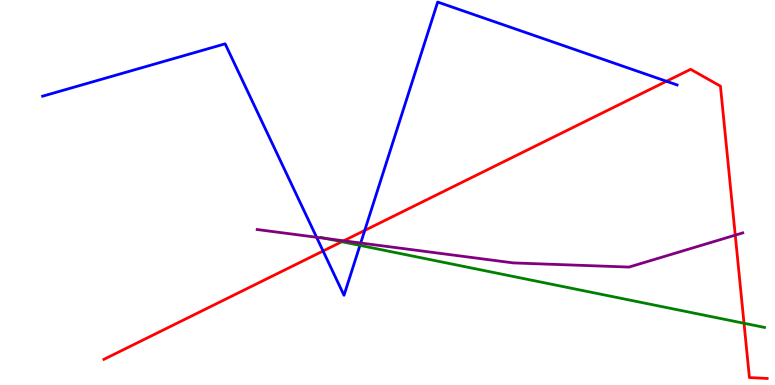[{'lines': ['blue', 'red'], 'intersections': [{'x': 4.17, 'y': 3.48}, {'x': 4.71, 'y': 4.02}, {'x': 8.6, 'y': 7.89}]}, {'lines': ['green', 'red'], 'intersections': [{'x': 4.41, 'y': 3.72}, {'x': 9.6, 'y': 1.6}]}, {'lines': ['purple', 'red'], 'intersections': [{'x': 4.44, 'y': 3.75}, {'x': 9.49, 'y': 3.89}]}, {'lines': ['blue', 'green'], 'intersections': [{'x': 4.64, 'y': 3.63}]}, {'lines': ['blue', 'purple'], 'intersections': [{'x': 4.08, 'y': 3.84}, {'x': 4.65, 'y': 3.69}]}, {'lines': ['green', 'purple'], 'intersections': [{'x': 4.21, 'y': 3.81}]}]